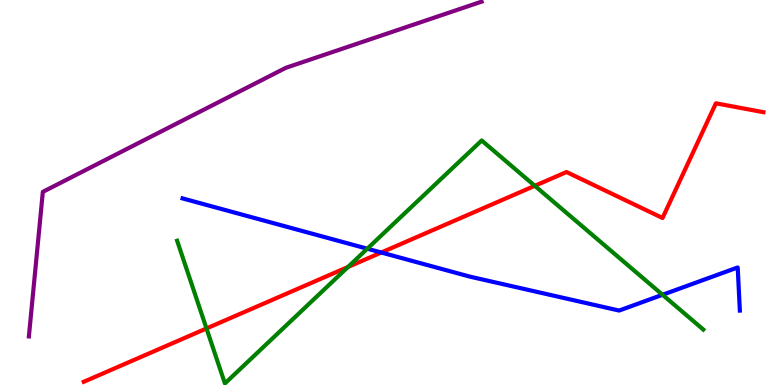[{'lines': ['blue', 'red'], 'intersections': [{'x': 4.92, 'y': 3.44}]}, {'lines': ['green', 'red'], 'intersections': [{'x': 2.66, 'y': 1.47}, {'x': 4.49, 'y': 3.07}, {'x': 6.9, 'y': 5.17}]}, {'lines': ['purple', 'red'], 'intersections': []}, {'lines': ['blue', 'green'], 'intersections': [{'x': 4.74, 'y': 3.54}, {'x': 8.55, 'y': 2.34}]}, {'lines': ['blue', 'purple'], 'intersections': []}, {'lines': ['green', 'purple'], 'intersections': []}]